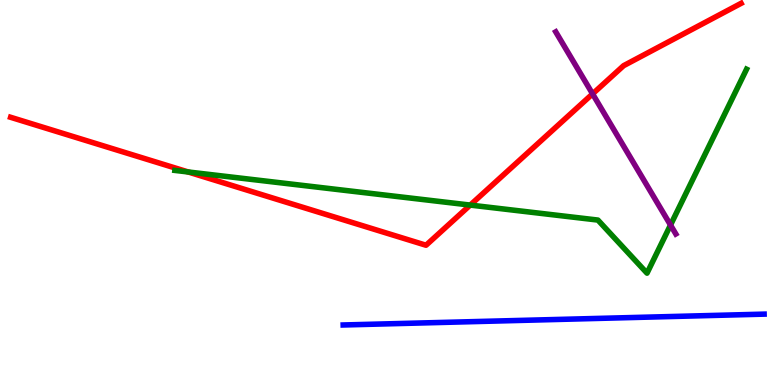[{'lines': ['blue', 'red'], 'intersections': []}, {'lines': ['green', 'red'], 'intersections': [{'x': 2.43, 'y': 5.53}, {'x': 6.07, 'y': 4.67}]}, {'lines': ['purple', 'red'], 'intersections': [{'x': 7.65, 'y': 7.56}]}, {'lines': ['blue', 'green'], 'intersections': []}, {'lines': ['blue', 'purple'], 'intersections': []}, {'lines': ['green', 'purple'], 'intersections': [{'x': 8.65, 'y': 4.15}]}]